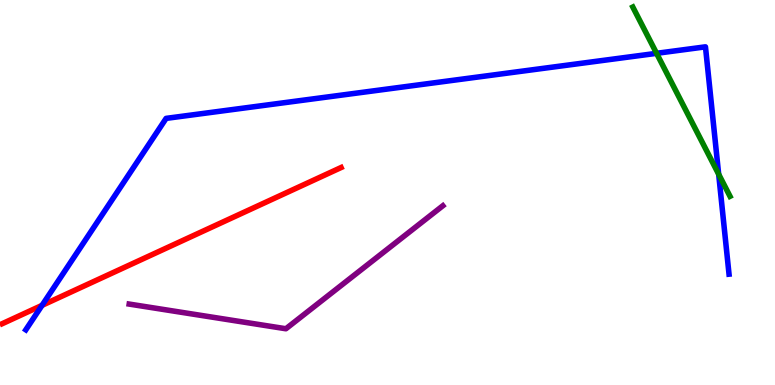[{'lines': ['blue', 'red'], 'intersections': [{'x': 0.542, 'y': 2.07}]}, {'lines': ['green', 'red'], 'intersections': []}, {'lines': ['purple', 'red'], 'intersections': []}, {'lines': ['blue', 'green'], 'intersections': [{'x': 8.47, 'y': 8.61}, {'x': 9.27, 'y': 5.47}]}, {'lines': ['blue', 'purple'], 'intersections': []}, {'lines': ['green', 'purple'], 'intersections': []}]